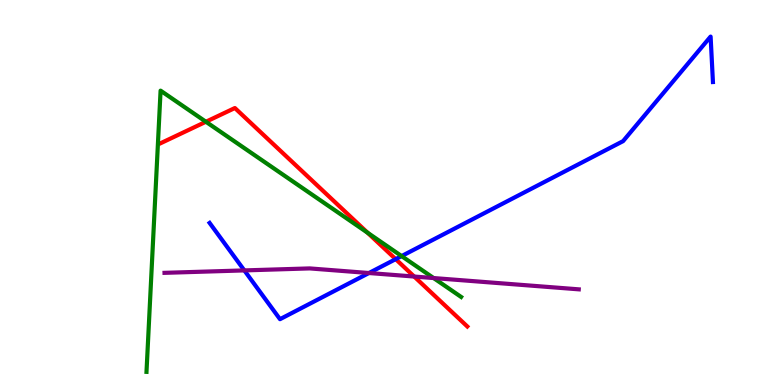[{'lines': ['blue', 'red'], 'intersections': [{'x': 5.11, 'y': 3.27}]}, {'lines': ['green', 'red'], 'intersections': [{'x': 2.66, 'y': 6.84}, {'x': 4.74, 'y': 3.96}]}, {'lines': ['purple', 'red'], 'intersections': [{'x': 5.34, 'y': 2.82}]}, {'lines': ['blue', 'green'], 'intersections': [{'x': 5.18, 'y': 3.35}]}, {'lines': ['blue', 'purple'], 'intersections': [{'x': 3.15, 'y': 2.98}, {'x': 4.76, 'y': 2.91}]}, {'lines': ['green', 'purple'], 'intersections': [{'x': 5.59, 'y': 2.78}]}]